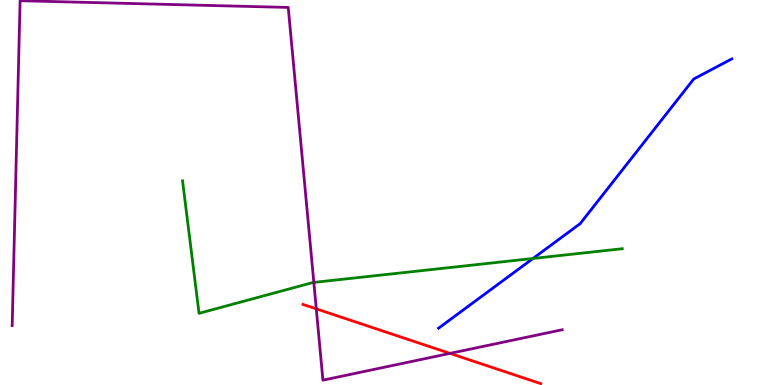[{'lines': ['blue', 'red'], 'intersections': []}, {'lines': ['green', 'red'], 'intersections': []}, {'lines': ['purple', 'red'], 'intersections': [{'x': 4.08, 'y': 1.98}, {'x': 5.81, 'y': 0.821}]}, {'lines': ['blue', 'green'], 'intersections': [{'x': 6.88, 'y': 3.29}]}, {'lines': ['blue', 'purple'], 'intersections': []}, {'lines': ['green', 'purple'], 'intersections': [{'x': 4.05, 'y': 2.66}]}]